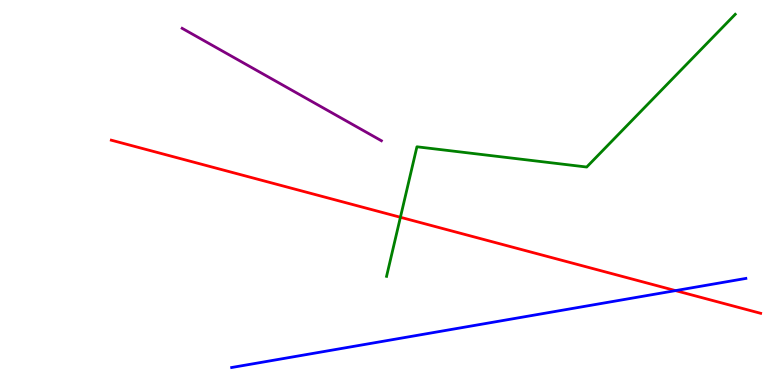[{'lines': ['blue', 'red'], 'intersections': [{'x': 8.72, 'y': 2.45}]}, {'lines': ['green', 'red'], 'intersections': [{'x': 5.17, 'y': 4.36}]}, {'lines': ['purple', 'red'], 'intersections': []}, {'lines': ['blue', 'green'], 'intersections': []}, {'lines': ['blue', 'purple'], 'intersections': []}, {'lines': ['green', 'purple'], 'intersections': []}]